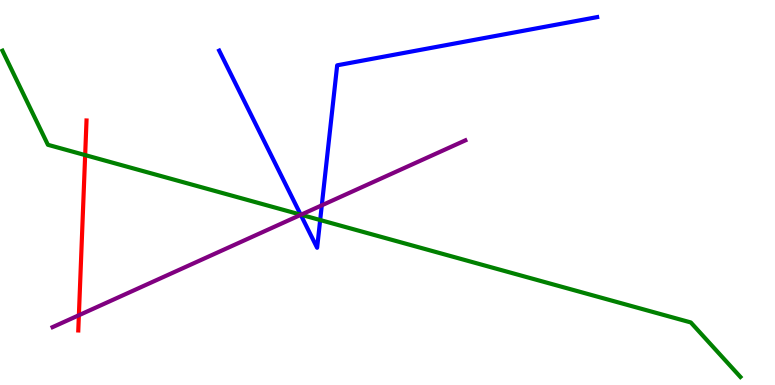[{'lines': ['blue', 'red'], 'intersections': []}, {'lines': ['green', 'red'], 'intersections': [{'x': 1.1, 'y': 5.97}]}, {'lines': ['purple', 'red'], 'intersections': [{'x': 1.02, 'y': 1.81}]}, {'lines': ['blue', 'green'], 'intersections': [{'x': 3.88, 'y': 4.42}, {'x': 4.13, 'y': 4.28}]}, {'lines': ['blue', 'purple'], 'intersections': [{'x': 3.88, 'y': 4.42}, {'x': 4.15, 'y': 4.67}]}, {'lines': ['green', 'purple'], 'intersections': [{'x': 3.88, 'y': 4.42}]}]